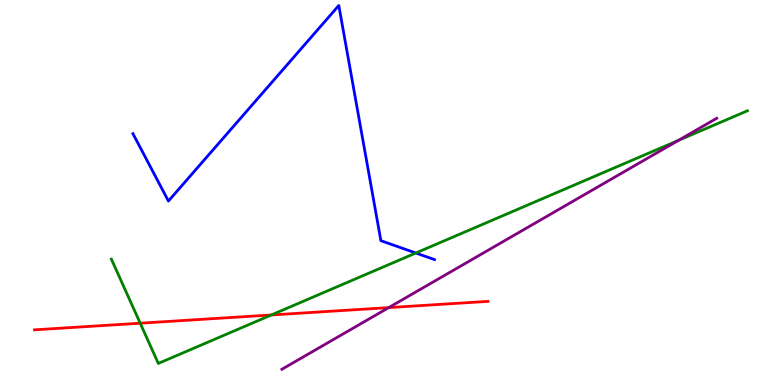[{'lines': ['blue', 'red'], 'intersections': []}, {'lines': ['green', 'red'], 'intersections': [{'x': 1.81, 'y': 1.61}, {'x': 3.5, 'y': 1.82}]}, {'lines': ['purple', 'red'], 'intersections': [{'x': 5.02, 'y': 2.01}]}, {'lines': ['blue', 'green'], 'intersections': [{'x': 5.37, 'y': 3.43}]}, {'lines': ['blue', 'purple'], 'intersections': []}, {'lines': ['green', 'purple'], 'intersections': [{'x': 8.75, 'y': 6.35}]}]